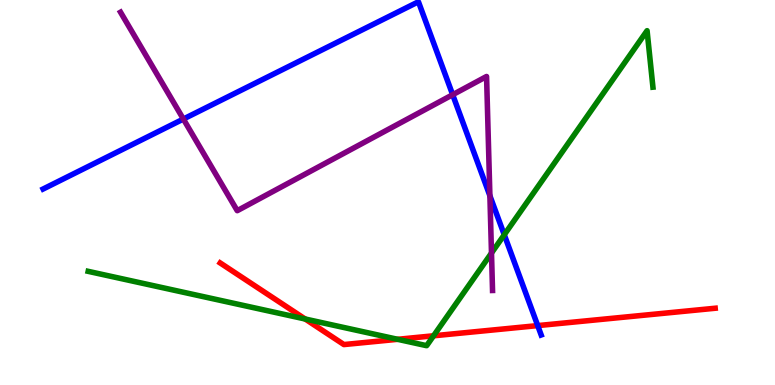[{'lines': ['blue', 'red'], 'intersections': [{'x': 6.94, 'y': 1.54}]}, {'lines': ['green', 'red'], 'intersections': [{'x': 3.94, 'y': 1.71}, {'x': 5.13, 'y': 1.19}, {'x': 5.59, 'y': 1.28}]}, {'lines': ['purple', 'red'], 'intersections': []}, {'lines': ['blue', 'green'], 'intersections': [{'x': 6.51, 'y': 3.9}]}, {'lines': ['blue', 'purple'], 'intersections': [{'x': 2.37, 'y': 6.91}, {'x': 5.84, 'y': 7.54}, {'x': 6.32, 'y': 4.92}]}, {'lines': ['green', 'purple'], 'intersections': [{'x': 6.34, 'y': 3.43}]}]